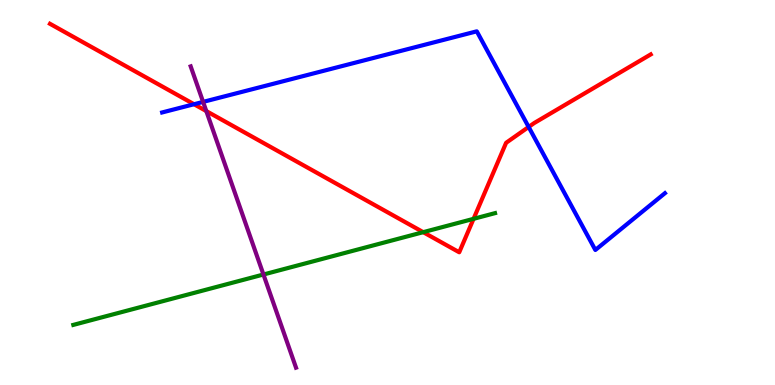[{'lines': ['blue', 'red'], 'intersections': [{'x': 2.5, 'y': 7.29}, {'x': 6.82, 'y': 6.7}]}, {'lines': ['green', 'red'], 'intersections': [{'x': 5.46, 'y': 3.97}, {'x': 6.11, 'y': 4.32}]}, {'lines': ['purple', 'red'], 'intersections': [{'x': 2.66, 'y': 7.11}]}, {'lines': ['blue', 'green'], 'intersections': []}, {'lines': ['blue', 'purple'], 'intersections': [{'x': 2.62, 'y': 7.35}]}, {'lines': ['green', 'purple'], 'intersections': [{'x': 3.4, 'y': 2.87}]}]